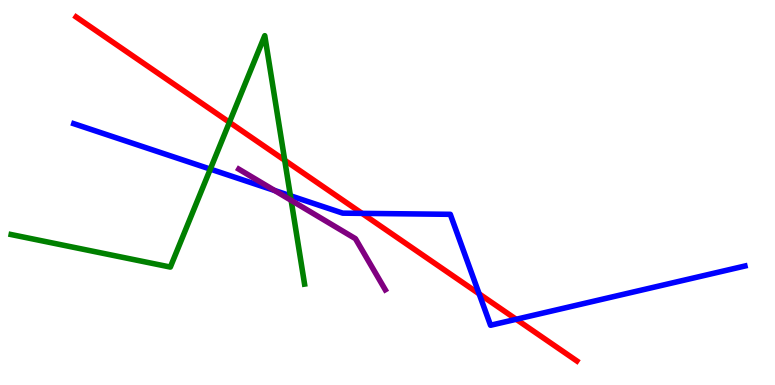[{'lines': ['blue', 'red'], 'intersections': [{'x': 4.67, 'y': 4.46}, {'x': 6.18, 'y': 2.37}, {'x': 6.66, 'y': 1.71}]}, {'lines': ['green', 'red'], 'intersections': [{'x': 2.96, 'y': 6.82}, {'x': 3.67, 'y': 5.84}]}, {'lines': ['purple', 'red'], 'intersections': []}, {'lines': ['blue', 'green'], 'intersections': [{'x': 2.71, 'y': 5.61}, {'x': 3.75, 'y': 4.92}]}, {'lines': ['blue', 'purple'], 'intersections': [{'x': 3.54, 'y': 5.05}]}, {'lines': ['green', 'purple'], 'intersections': [{'x': 3.76, 'y': 4.8}]}]